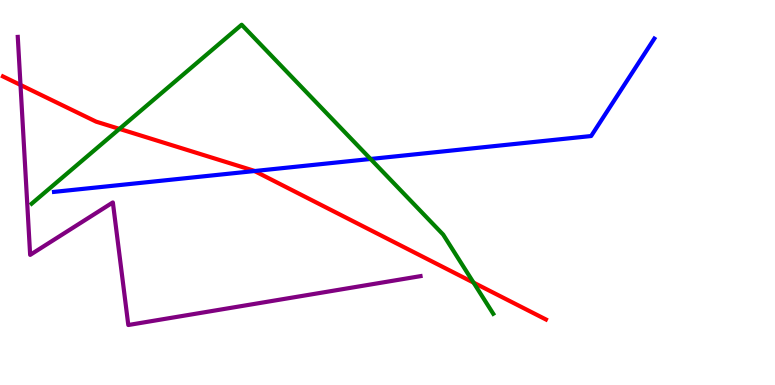[{'lines': ['blue', 'red'], 'intersections': [{'x': 3.28, 'y': 5.56}]}, {'lines': ['green', 'red'], 'intersections': [{'x': 1.54, 'y': 6.65}, {'x': 6.11, 'y': 2.66}]}, {'lines': ['purple', 'red'], 'intersections': [{'x': 0.264, 'y': 7.79}]}, {'lines': ['blue', 'green'], 'intersections': [{'x': 4.78, 'y': 5.87}]}, {'lines': ['blue', 'purple'], 'intersections': []}, {'lines': ['green', 'purple'], 'intersections': []}]